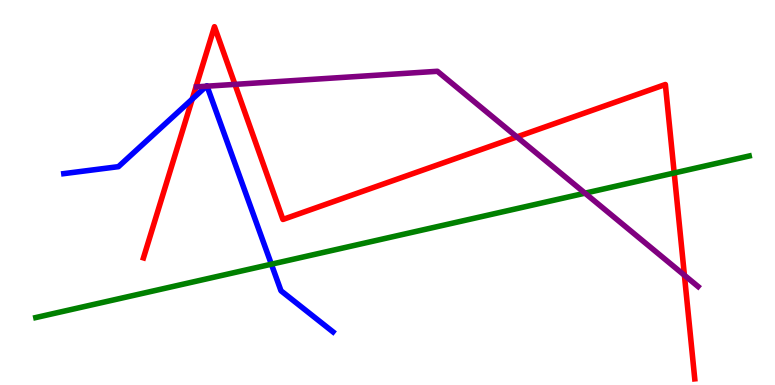[{'lines': ['blue', 'red'], 'intersections': [{'x': 2.48, 'y': 7.43}]}, {'lines': ['green', 'red'], 'intersections': [{'x': 8.7, 'y': 5.51}]}, {'lines': ['purple', 'red'], 'intersections': [{'x': 3.03, 'y': 7.81}, {'x': 6.67, 'y': 6.44}, {'x': 8.83, 'y': 2.85}]}, {'lines': ['blue', 'green'], 'intersections': [{'x': 3.5, 'y': 3.14}]}, {'lines': ['blue', 'purple'], 'intersections': [{'x': 2.66, 'y': 7.76}, {'x': 2.67, 'y': 7.76}]}, {'lines': ['green', 'purple'], 'intersections': [{'x': 7.55, 'y': 4.98}]}]